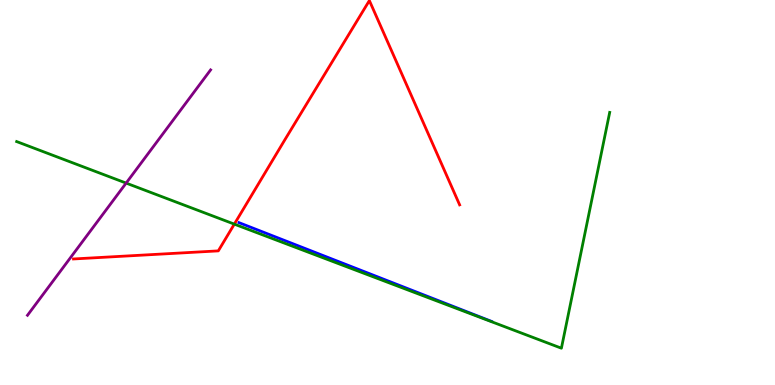[{'lines': ['blue', 'red'], 'intersections': []}, {'lines': ['green', 'red'], 'intersections': [{'x': 3.02, 'y': 4.18}]}, {'lines': ['purple', 'red'], 'intersections': []}, {'lines': ['blue', 'green'], 'intersections': []}, {'lines': ['blue', 'purple'], 'intersections': []}, {'lines': ['green', 'purple'], 'intersections': [{'x': 1.63, 'y': 5.24}]}]